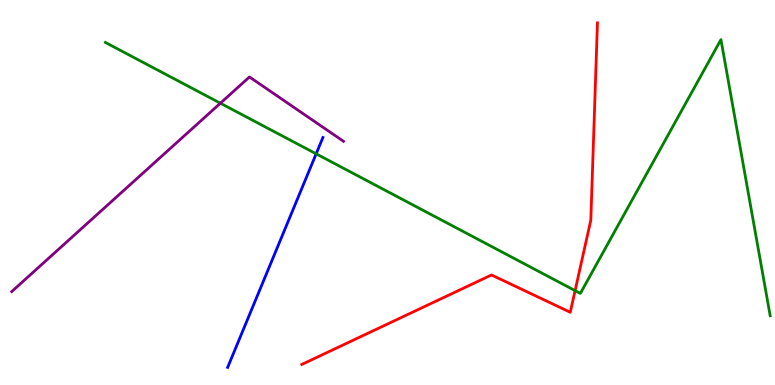[{'lines': ['blue', 'red'], 'intersections': []}, {'lines': ['green', 'red'], 'intersections': [{'x': 7.42, 'y': 2.45}]}, {'lines': ['purple', 'red'], 'intersections': []}, {'lines': ['blue', 'green'], 'intersections': [{'x': 4.08, 'y': 6.0}]}, {'lines': ['blue', 'purple'], 'intersections': []}, {'lines': ['green', 'purple'], 'intersections': [{'x': 2.84, 'y': 7.32}]}]